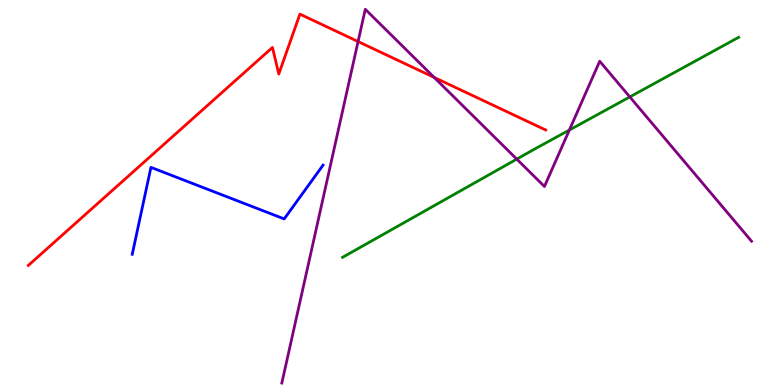[{'lines': ['blue', 'red'], 'intersections': []}, {'lines': ['green', 'red'], 'intersections': []}, {'lines': ['purple', 'red'], 'intersections': [{'x': 4.62, 'y': 8.92}, {'x': 5.6, 'y': 7.99}]}, {'lines': ['blue', 'green'], 'intersections': []}, {'lines': ['blue', 'purple'], 'intersections': []}, {'lines': ['green', 'purple'], 'intersections': [{'x': 6.67, 'y': 5.87}, {'x': 7.35, 'y': 6.62}, {'x': 8.13, 'y': 7.48}]}]